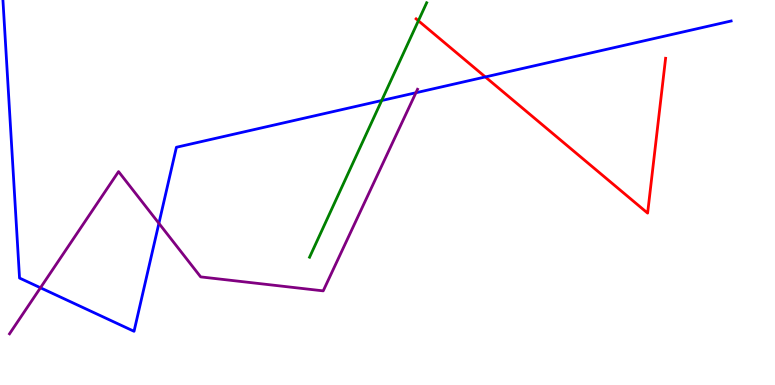[{'lines': ['blue', 'red'], 'intersections': [{'x': 6.26, 'y': 8.0}]}, {'lines': ['green', 'red'], 'intersections': [{'x': 5.4, 'y': 9.46}]}, {'lines': ['purple', 'red'], 'intersections': []}, {'lines': ['blue', 'green'], 'intersections': [{'x': 4.92, 'y': 7.39}]}, {'lines': ['blue', 'purple'], 'intersections': [{'x': 0.522, 'y': 2.53}, {'x': 2.05, 'y': 4.2}, {'x': 5.37, 'y': 7.59}]}, {'lines': ['green', 'purple'], 'intersections': []}]